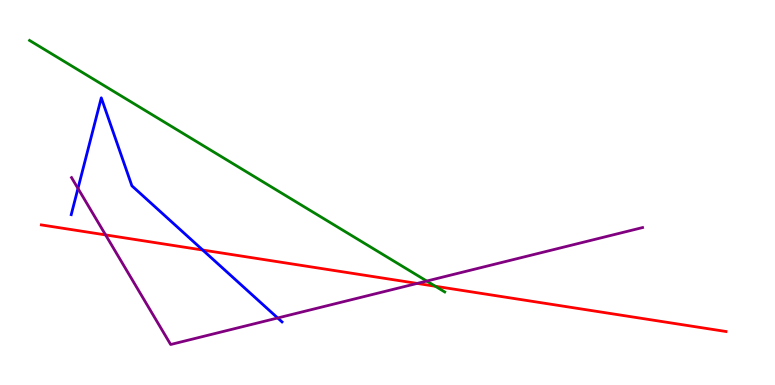[{'lines': ['blue', 'red'], 'intersections': [{'x': 2.62, 'y': 3.51}]}, {'lines': ['green', 'red'], 'intersections': [{'x': 5.62, 'y': 2.56}]}, {'lines': ['purple', 'red'], 'intersections': [{'x': 1.36, 'y': 3.9}, {'x': 5.38, 'y': 2.64}]}, {'lines': ['blue', 'green'], 'intersections': []}, {'lines': ['blue', 'purple'], 'intersections': [{'x': 1.01, 'y': 5.11}, {'x': 3.58, 'y': 1.74}]}, {'lines': ['green', 'purple'], 'intersections': [{'x': 5.51, 'y': 2.7}]}]